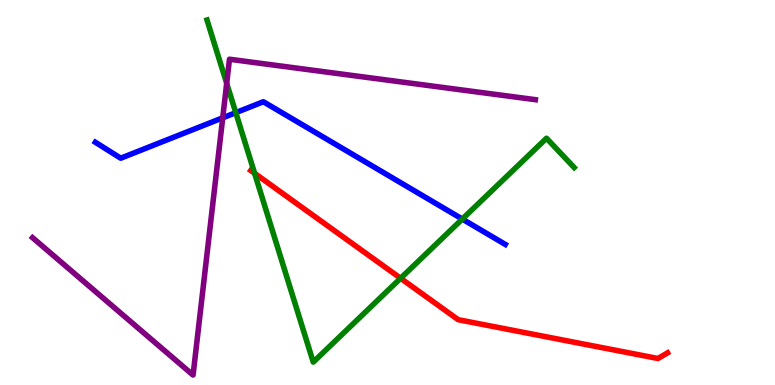[{'lines': ['blue', 'red'], 'intersections': []}, {'lines': ['green', 'red'], 'intersections': [{'x': 3.29, 'y': 5.5}, {'x': 5.17, 'y': 2.77}]}, {'lines': ['purple', 'red'], 'intersections': []}, {'lines': ['blue', 'green'], 'intersections': [{'x': 3.04, 'y': 7.07}, {'x': 5.97, 'y': 4.31}]}, {'lines': ['blue', 'purple'], 'intersections': [{'x': 2.87, 'y': 6.94}]}, {'lines': ['green', 'purple'], 'intersections': [{'x': 2.93, 'y': 7.83}]}]